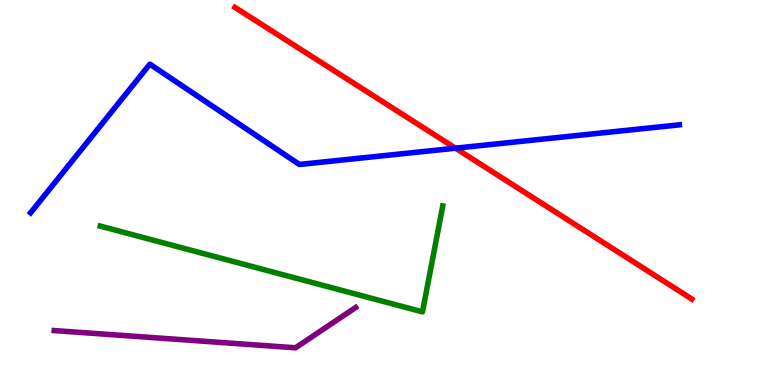[{'lines': ['blue', 'red'], 'intersections': [{'x': 5.88, 'y': 6.15}]}, {'lines': ['green', 'red'], 'intersections': []}, {'lines': ['purple', 'red'], 'intersections': []}, {'lines': ['blue', 'green'], 'intersections': []}, {'lines': ['blue', 'purple'], 'intersections': []}, {'lines': ['green', 'purple'], 'intersections': []}]